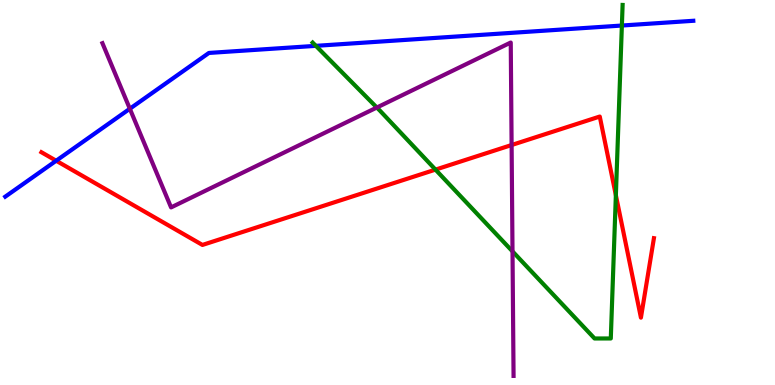[{'lines': ['blue', 'red'], 'intersections': [{'x': 0.725, 'y': 5.83}]}, {'lines': ['green', 'red'], 'intersections': [{'x': 5.62, 'y': 5.59}, {'x': 7.95, 'y': 4.93}]}, {'lines': ['purple', 'red'], 'intersections': [{'x': 6.6, 'y': 6.23}]}, {'lines': ['blue', 'green'], 'intersections': [{'x': 4.08, 'y': 8.81}, {'x': 8.02, 'y': 9.34}]}, {'lines': ['blue', 'purple'], 'intersections': [{'x': 1.68, 'y': 7.18}]}, {'lines': ['green', 'purple'], 'intersections': [{'x': 4.86, 'y': 7.21}, {'x': 6.61, 'y': 3.47}]}]